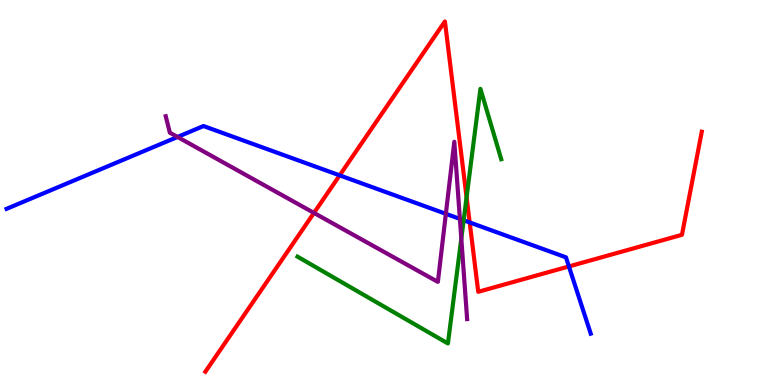[{'lines': ['blue', 'red'], 'intersections': [{'x': 4.38, 'y': 5.45}, {'x': 6.06, 'y': 4.22}, {'x': 7.34, 'y': 3.08}]}, {'lines': ['green', 'red'], 'intersections': [{'x': 6.02, 'y': 4.88}]}, {'lines': ['purple', 'red'], 'intersections': [{'x': 4.05, 'y': 4.47}]}, {'lines': ['blue', 'green'], 'intersections': [{'x': 5.98, 'y': 4.28}]}, {'lines': ['blue', 'purple'], 'intersections': [{'x': 2.29, 'y': 6.44}, {'x': 5.75, 'y': 4.45}, {'x': 5.93, 'y': 4.31}]}, {'lines': ['green', 'purple'], 'intersections': [{'x': 5.95, 'y': 3.8}]}]